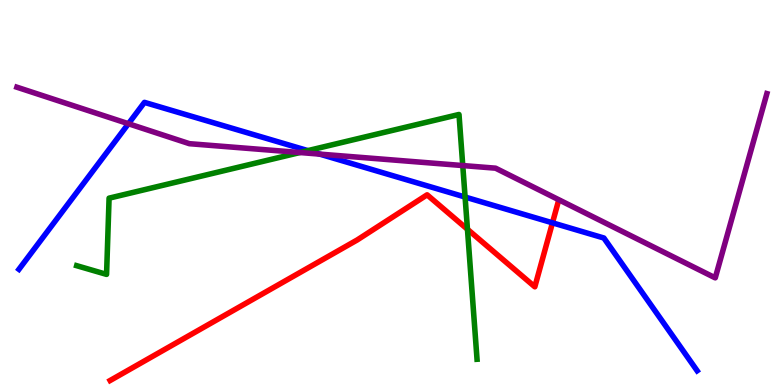[{'lines': ['blue', 'red'], 'intersections': [{'x': 7.13, 'y': 4.21}]}, {'lines': ['green', 'red'], 'intersections': [{'x': 6.03, 'y': 4.04}]}, {'lines': ['purple', 'red'], 'intersections': []}, {'lines': ['blue', 'green'], 'intersections': [{'x': 3.97, 'y': 6.09}, {'x': 6.0, 'y': 4.88}]}, {'lines': ['blue', 'purple'], 'intersections': [{'x': 1.66, 'y': 6.79}, {'x': 4.12, 'y': 6.0}]}, {'lines': ['green', 'purple'], 'intersections': [{'x': 3.87, 'y': 6.04}, {'x': 5.97, 'y': 5.7}]}]